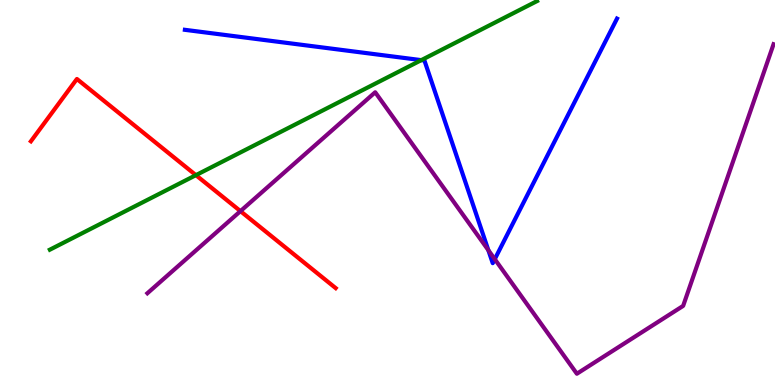[{'lines': ['blue', 'red'], 'intersections': []}, {'lines': ['green', 'red'], 'intersections': [{'x': 2.53, 'y': 5.45}]}, {'lines': ['purple', 'red'], 'intersections': [{'x': 3.1, 'y': 4.52}]}, {'lines': ['blue', 'green'], 'intersections': [{'x': 5.44, 'y': 8.44}]}, {'lines': ['blue', 'purple'], 'intersections': [{'x': 6.3, 'y': 3.5}, {'x': 6.38, 'y': 3.27}]}, {'lines': ['green', 'purple'], 'intersections': []}]